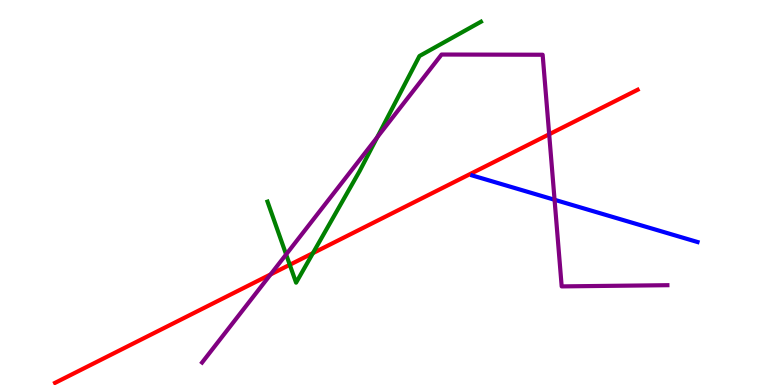[{'lines': ['blue', 'red'], 'intersections': []}, {'lines': ['green', 'red'], 'intersections': [{'x': 3.74, 'y': 3.12}, {'x': 4.04, 'y': 3.42}]}, {'lines': ['purple', 'red'], 'intersections': [{'x': 3.49, 'y': 2.87}, {'x': 7.09, 'y': 6.51}]}, {'lines': ['blue', 'green'], 'intersections': []}, {'lines': ['blue', 'purple'], 'intersections': [{'x': 7.16, 'y': 4.81}]}, {'lines': ['green', 'purple'], 'intersections': [{'x': 3.69, 'y': 3.39}, {'x': 4.87, 'y': 6.43}]}]